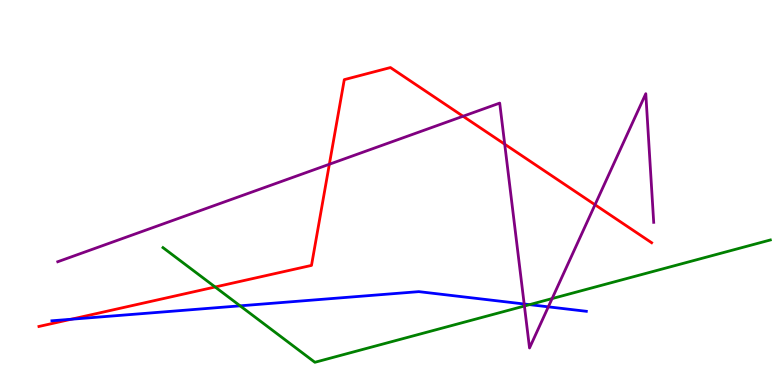[{'lines': ['blue', 'red'], 'intersections': [{'x': 0.918, 'y': 1.71}]}, {'lines': ['green', 'red'], 'intersections': [{'x': 2.78, 'y': 2.55}]}, {'lines': ['purple', 'red'], 'intersections': [{'x': 4.25, 'y': 5.73}, {'x': 5.97, 'y': 6.98}, {'x': 6.51, 'y': 6.25}, {'x': 7.68, 'y': 4.68}]}, {'lines': ['blue', 'green'], 'intersections': [{'x': 3.1, 'y': 2.06}, {'x': 6.83, 'y': 2.09}]}, {'lines': ['blue', 'purple'], 'intersections': [{'x': 6.76, 'y': 2.1}, {'x': 7.08, 'y': 2.03}]}, {'lines': ['green', 'purple'], 'intersections': [{'x': 6.77, 'y': 2.05}, {'x': 7.12, 'y': 2.24}]}]